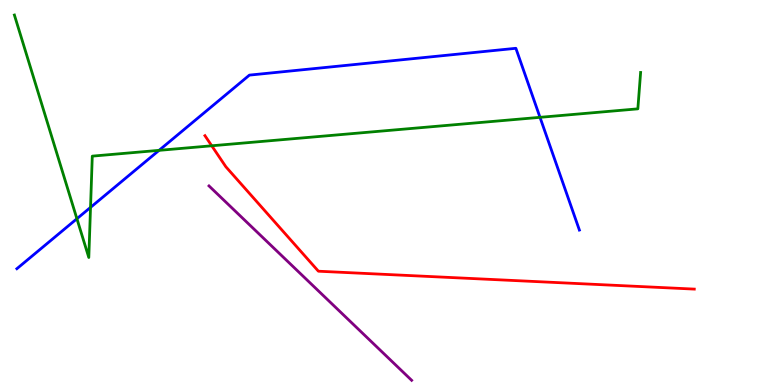[{'lines': ['blue', 'red'], 'intersections': []}, {'lines': ['green', 'red'], 'intersections': [{'x': 2.73, 'y': 6.21}]}, {'lines': ['purple', 'red'], 'intersections': []}, {'lines': ['blue', 'green'], 'intersections': [{'x': 0.992, 'y': 4.32}, {'x': 1.17, 'y': 4.61}, {'x': 2.05, 'y': 6.09}, {'x': 6.97, 'y': 6.95}]}, {'lines': ['blue', 'purple'], 'intersections': []}, {'lines': ['green', 'purple'], 'intersections': []}]